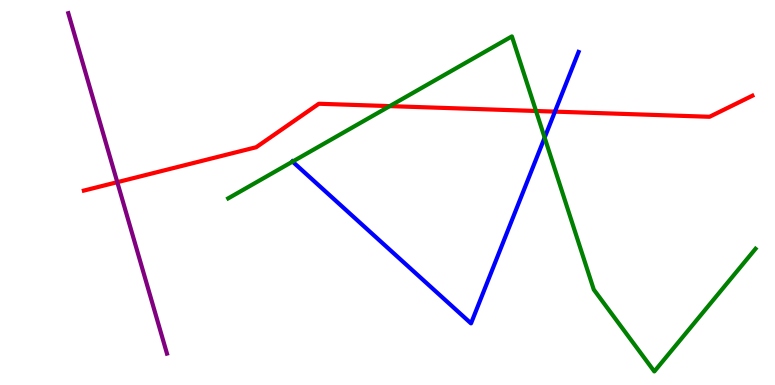[{'lines': ['blue', 'red'], 'intersections': [{'x': 7.16, 'y': 7.1}]}, {'lines': ['green', 'red'], 'intersections': [{'x': 5.03, 'y': 7.24}, {'x': 6.92, 'y': 7.12}]}, {'lines': ['purple', 'red'], 'intersections': [{'x': 1.51, 'y': 5.27}]}, {'lines': ['blue', 'green'], 'intersections': [{'x': 3.78, 'y': 5.8}, {'x': 7.03, 'y': 6.43}]}, {'lines': ['blue', 'purple'], 'intersections': []}, {'lines': ['green', 'purple'], 'intersections': []}]